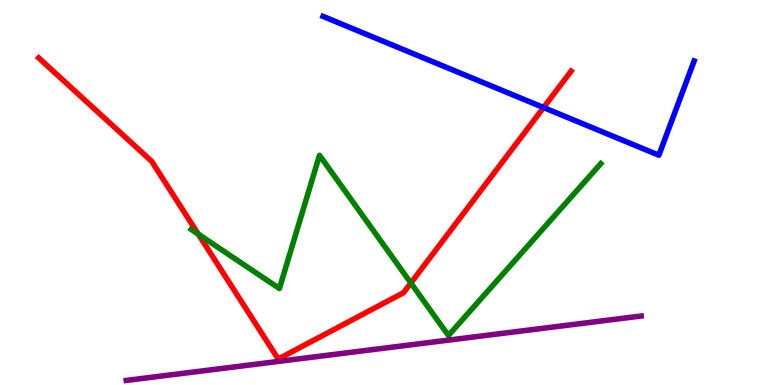[{'lines': ['blue', 'red'], 'intersections': [{'x': 7.01, 'y': 7.21}]}, {'lines': ['green', 'red'], 'intersections': [{'x': 2.56, 'y': 3.92}, {'x': 5.3, 'y': 2.65}]}, {'lines': ['purple', 'red'], 'intersections': []}, {'lines': ['blue', 'green'], 'intersections': []}, {'lines': ['blue', 'purple'], 'intersections': []}, {'lines': ['green', 'purple'], 'intersections': []}]